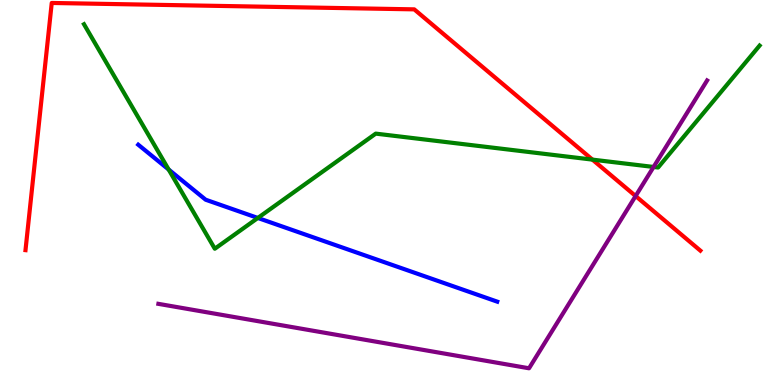[{'lines': ['blue', 'red'], 'intersections': []}, {'lines': ['green', 'red'], 'intersections': [{'x': 7.64, 'y': 5.85}]}, {'lines': ['purple', 'red'], 'intersections': [{'x': 8.2, 'y': 4.91}]}, {'lines': ['blue', 'green'], 'intersections': [{'x': 2.18, 'y': 5.6}, {'x': 3.33, 'y': 4.34}]}, {'lines': ['blue', 'purple'], 'intersections': []}, {'lines': ['green', 'purple'], 'intersections': [{'x': 8.43, 'y': 5.66}]}]